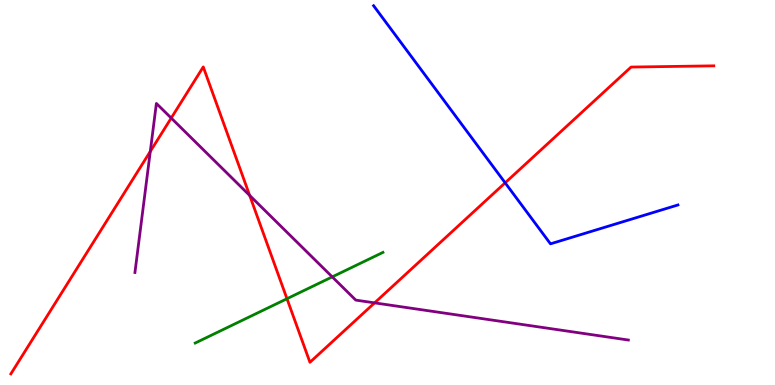[{'lines': ['blue', 'red'], 'intersections': [{'x': 6.52, 'y': 5.25}]}, {'lines': ['green', 'red'], 'intersections': [{'x': 3.7, 'y': 2.24}]}, {'lines': ['purple', 'red'], 'intersections': [{'x': 1.94, 'y': 6.07}, {'x': 2.21, 'y': 6.93}, {'x': 3.22, 'y': 4.92}, {'x': 4.83, 'y': 2.13}]}, {'lines': ['blue', 'green'], 'intersections': []}, {'lines': ['blue', 'purple'], 'intersections': []}, {'lines': ['green', 'purple'], 'intersections': [{'x': 4.29, 'y': 2.81}]}]